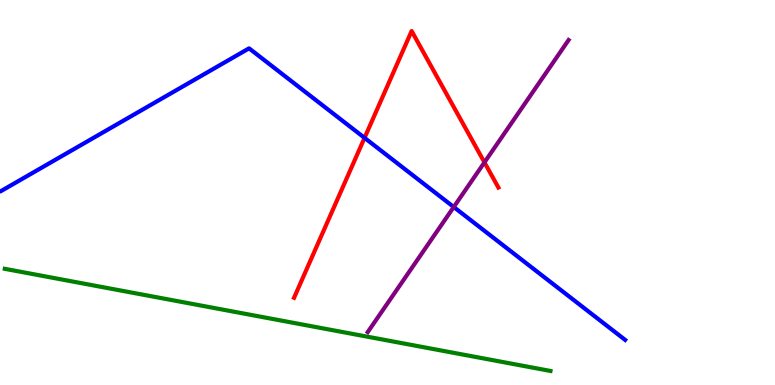[{'lines': ['blue', 'red'], 'intersections': [{'x': 4.7, 'y': 6.42}]}, {'lines': ['green', 'red'], 'intersections': []}, {'lines': ['purple', 'red'], 'intersections': [{'x': 6.25, 'y': 5.78}]}, {'lines': ['blue', 'green'], 'intersections': []}, {'lines': ['blue', 'purple'], 'intersections': [{'x': 5.85, 'y': 4.62}]}, {'lines': ['green', 'purple'], 'intersections': []}]